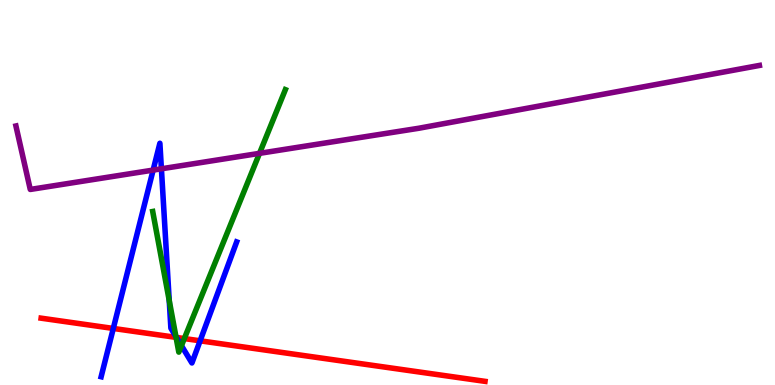[{'lines': ['blue', 'red'], 'intersections': [{'x': 1.46, 'y': 1.47}, {'x': 2.28, 'y': 1.24}, {'x': 2.58, 'y': 1.15}]}, {'lines': ['green', 'red'], 'intersections': [{'x': 2.27, 'y': 1.24}, {'x': 2.38, 'y': 1.21}]}, {'lines': ['purple', 'red'], 'intersections': []}, {'lines': ['blue', 'green'], 'intersections': [{'x': 2.18, 'y': 2.19}, {'x': 2.27, 'y': 1.26}, {'x': 2.34, 'y': 1.02}]}, {'lines': ['blue', 'purple'], 'intersections': [{'x': 1.98, 'y': 5.58}, {'x': 2.08, 'y': 5.62}]}, {'lines': ['green', 'purple'], 'intersections': [{'x': 3.35, 'y': 6.02}]}]